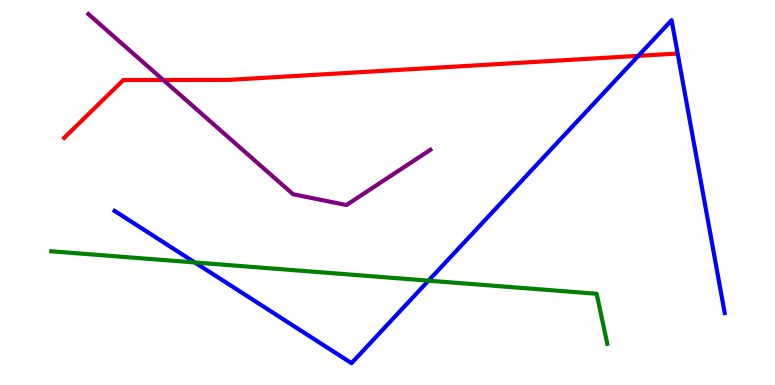[{'lines': ['blue', 'red'], 'intersections': [{'x': 8.24, 'y': 8.55}]}, {'lines': ['green', 'red'], 'intersections': []}, {'lines': ['purple', 'red'], 'intersections': [{'x': 2.11, 'y': 7.92}]}, {'lines': ['blue', 'green'], 'intersections': [{'x': 2.51, 'y': 3.18}, {'x': 5.53, 'y': 2.71}]}, {'lines': ['blue', 'purple'], 'intersections': []}, {'lines': ['green', 'purple'], 'intersections': []}]